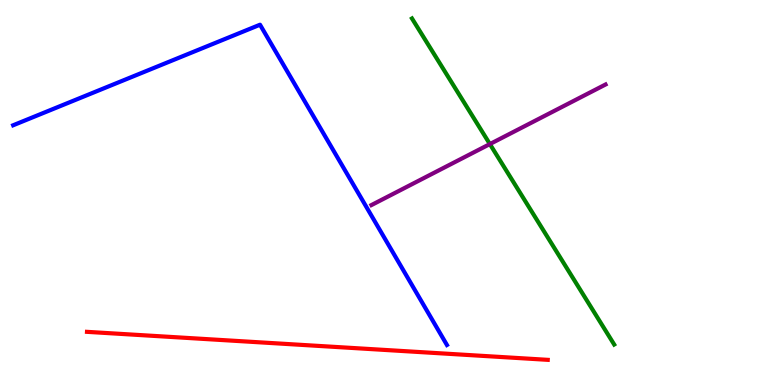[{'lines': ['blue', 'red'], 'intersections': []}, {'lines': ['green', 'red'], 'intersections': []}, {'lines': ['purple', 'red'], 'intersections': []}, {'lines': ['blue', 'green'], 'intersections': []}, {'lines': ['blue', 'purple'], 'intersections': []}, {'lines': ['green', 'purple'], 'intersections': [{'x': 6.32, 'y': 6.26}]}]